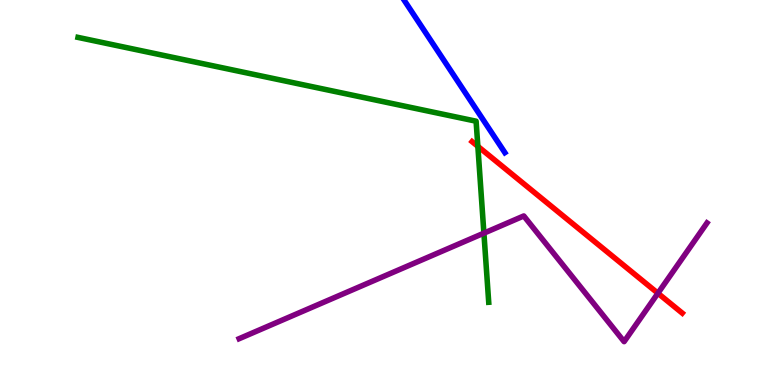[{'lines': ['blue', 'red'], 'intersections': []}, {'lines': ['green', 'red'], 'intersections': [{'x': 6.17, 'y': 6.2}]}, {'lines': ['purple', 'red'], 'intersections': [{'x': 8.49, 'y': 2.38}]}, {'lines': ['blue', 'green'], 'intersections': []}, {'lines': ['blue', 'purple'], 'intersections': []}, {'lines': ['green', 'purple'], 'intersections': [{'x': 6.24, 'y': 3.94}]}]